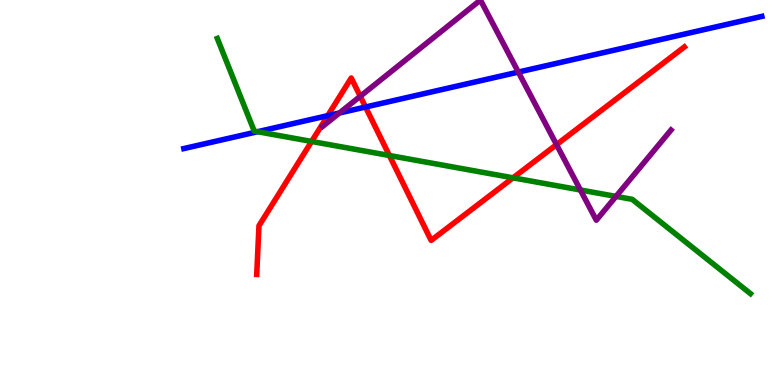[{'lines': ['blue', 'red'], 'intersections': [{'x': 4.23, 'y': 7.0}, {'x': 4.72, 'y': 7.22}]}, {'lines': ['green', 'red'], 'intersections': [{'x': 4.02, 'y': 6.33}, {'x': 5.02, 'y': 5.96}, {'x': 6.62, 'y': 5.38}]}, {'lines': ['purple', 'red'], 'intersections': [{'x': 4.65, 'y': 7.5}, {'x': 7.18, 'y': 6.24}]}, {'lines': ['blue', 'green'], 'intersections': [{'x': 3.32, 'y': 6.58}]}, {'lines': ['blue', 'purple'], 'intersections': [{'x': 4.38, 'y': 7.07}, {'x': 6.69, 'y': 8.13}]}, {'lines': ['green', 'purple'], 'intersections': [{'x': 7.49, 'y': 5.07}, {'x': 7.95, 'y': 4.9}]}]